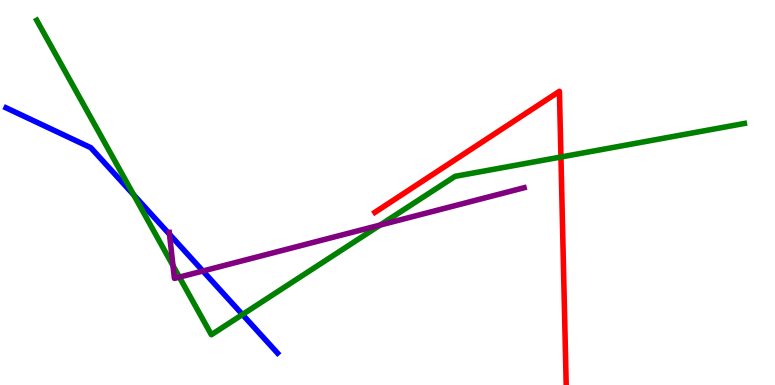[{'lines': ['blue', 'red'], 'intersections': []}, {'lines': ['green', 'red'], 'intersections': [{'x': 7.24, 'y': 5.92}]}, {'lines': ['purple', 'red'], 'intersections': []}, {'lines': ['blue', 'green'], 'intersections': [{'x': 1.73, 'y': 4.94}, {'x': 3.13, 'y': 1.83}]}, {'lines': ['blue', 'purple'], 'intersections': [{'x': 2.19, 'y': 3.92}, {'x': 2.62, 'y': 2.96}]}, {'lines': ['green', 'purple'], 'intersections': [{'x': 2.23, 'y': 3.1}, {'x': 2.31, 'y': 2.8}, {'x': 4.9, 'y': 4.15}]}]